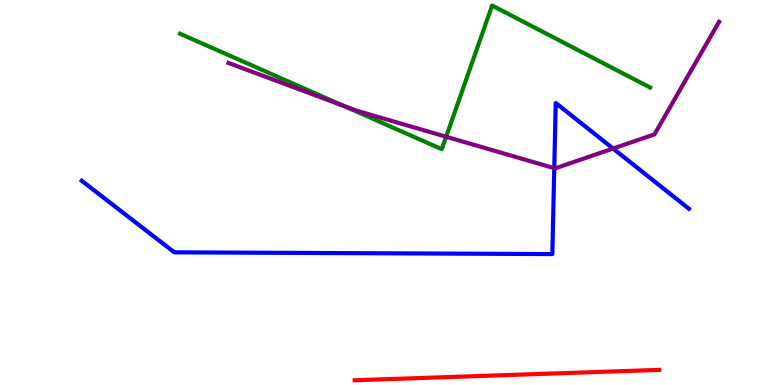[{'lines': ['blue', 'red'], 'intersections': []}, {'lines': ['green', 'red'], 'intersections': []}, {'lines': ['purple', 'red'], 'intersections': []}, {'lines': ['blue', 'green'], 'intersections': []}, {'lines': ['blue', 'purple'], 'intersections': [{'x': 7.15, 'y': 5.63}, {'x': 7.91, 'y': 6.14}]}, {'lines': ['green', 'purple'], 'intersections': [{'x': 4.43, 'y': 7.25}, {'x': 5.76, 'y': 6.45}]}]